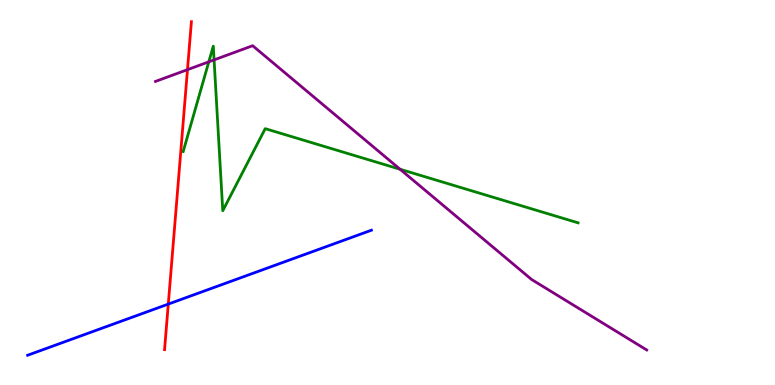[{'lines': ['blue', 'red'], 'intersections': [{'x': 2.17, 'y': 2.1}]}, {'lines': ['green', 'red'], 'intersections': []}, {'lines': ['purple', 'red'], 'intersections': [{'x': 2.42, 'y': 8.19}]}, {'lines': ['blue', 'green'], 'intersections': []}, {'lines': ['blue', 'purple'], 'intersections': []}, {'lines': ['green', 'purple'], 'intersections': [{'x': 2.69, 'y': 8.39}, {'x': 2.76, 'y': 8.44}, {'x': 5.16, 'y': 5.6}]}]